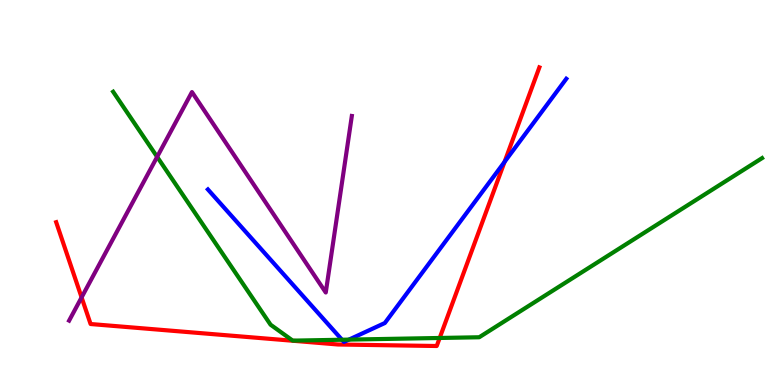[{'lines': ['blue', 'red'], 'intersections': [{'x': 6.51, 'y': 5.8}]}, {'lines': ['green', 'red'], 'intersections': [{'x': 5.67, 'y': 1.22}]}, {'lines': ['purple', 'red'], 'intersections': [{'x': 1.05, 'y': 2.28}]}, {'lines': ['blue', 'green'], 'intersections': [{'x': 4.41, 'y': 1.18}, {'x': 4.5, 'y': 1.18}]}, {'lines': ['blue', 'purple'], 'intersections': []}, {'lines': ['green', 'purple'], 'intersections': [{'x': 2.03, 'y': 5.93}]}]